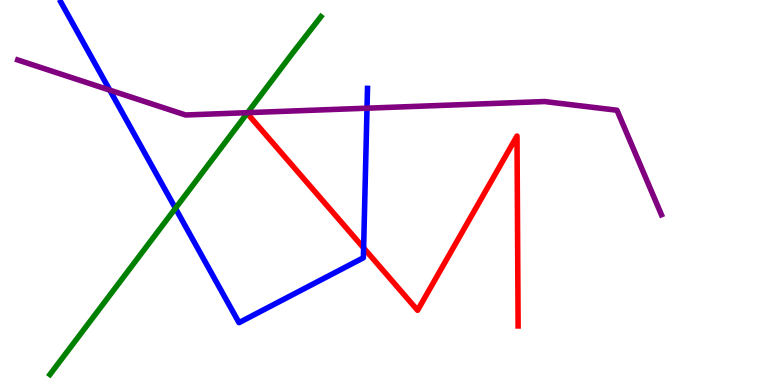[{'lines': ['blue', 'red'], 'intersections': [{'x': 4.69, 'y': 3.56}]}, {'lines': ['green', 'red'], 'intersections': []}, {'lines': ['purple', 'red'], 'intersections': []}, {'lines': ['blue', 'green'], 'intersections': [{'x': 2.26, 'y': 4.59}]}, {'lines': ['blue', 'purple'], 'intersections': [{'x': 1.42, 'y': 7.66}, {'x': 4.74, 'y': 7.19}]}, {'lines': ['green', 'purple'], 'intersections': [{'x': 3.2, 'y': 7.07}]}]